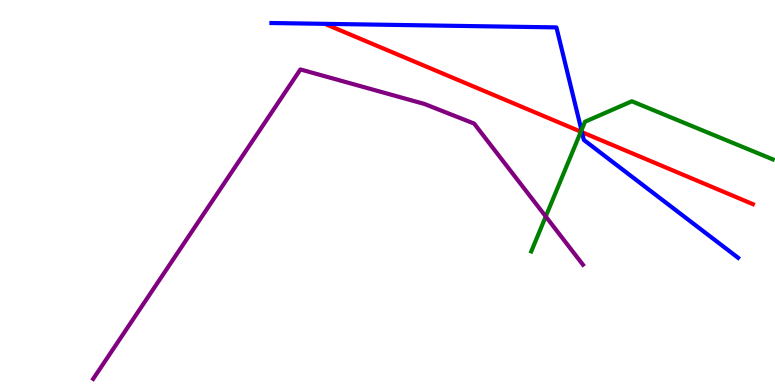[{'lines': ['blue', 'red'], 'intersections': [{'x': 7.51, 'y': 6.57}]}, {'lines': ['green', 'red'], 'intersections': [{'x': 7.5, 'y': 6.58}]}, {'lines': ['purple', 'red'], 'intersections': []}, {'lines': ['blue', 'green'], 'intersections': [{'x': 7.5, 'y': 6.62}]}, {'lines': ['blue', 'purple'], 'intersections': []}, {'lines': ['green', 'purple'], 'intersections': [{'x': 7.04, 'y': 4.38}]}]